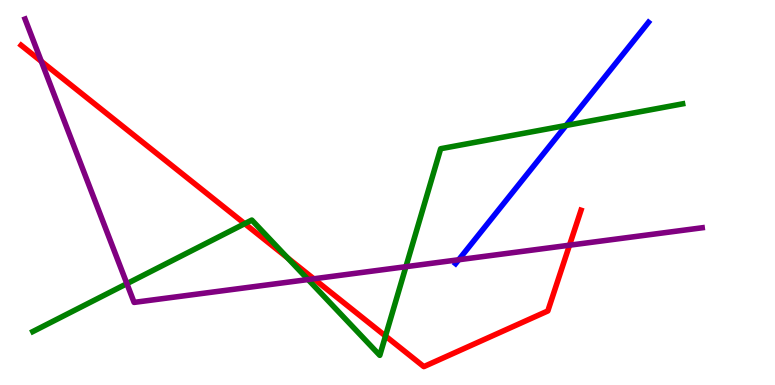[{'lines': ['blue', 'red'], 'intersections': []}, {'lines': ['green', 'red'], 'intersections': [{'x': 3.16, 'y': 4.19}, {'x': 3.71, 'y': 3.3}, {'x': 4.97, 'y': 1.27}]}, {'lines': ['purple', 'red'], 'intersections': [{'x': 0.533, 'y': 8.41}, {'x': 4.05, 'y': 2.76}, {'x': 7.35, 'y': 3.63}]}, {'lines': ['blue', 'green'], 'intersections': [{'x': 7.3, 'y': 6.74}]}, {'lines': ['blue', 'purple'], 'intersections': [{'x': 5.92, 'y': 3.25}]}, {'lines': ['green', 'purple'], 'intersections': [{'x': 1.64, 'y': 2.63}, {'x': 3.97, 'y': 2.74}, {'x': 5.24, 'y': 3.07}]}]